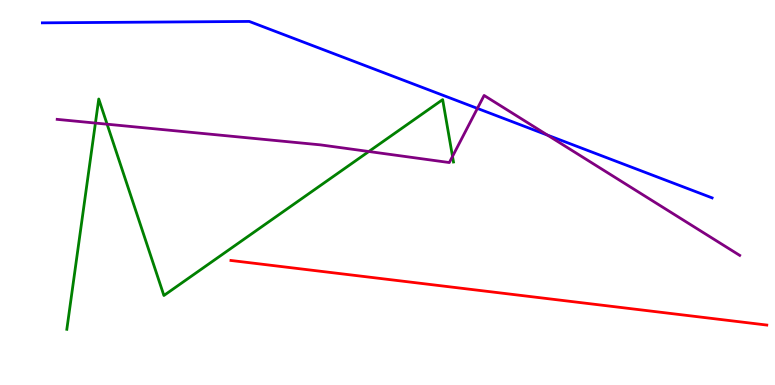[{'lines': ['blue', 'red'], 'intersections': []}, {'lines': ['green', 'red'], 'intersections': []}, {'lines': ['purple', 'red'], 'intersections': []}, {'lines': ['blue', 'green'], 'intersections': []}, {'lines': ['blue', 'purple'], 'intersections': [{'x': 6.16, 'y': 7.18}, {'x': 7.06, 'y': 6.49}]}, {'lines': ['green', 'purple'], 'intersections': [{'x': 1.23, 'y': 6.8}, {'x': 1.38, 'y': 6.77}, {'x': 4.76, 'y': 6.06}, {'x': 5.84, 'y': 5.94}]}]